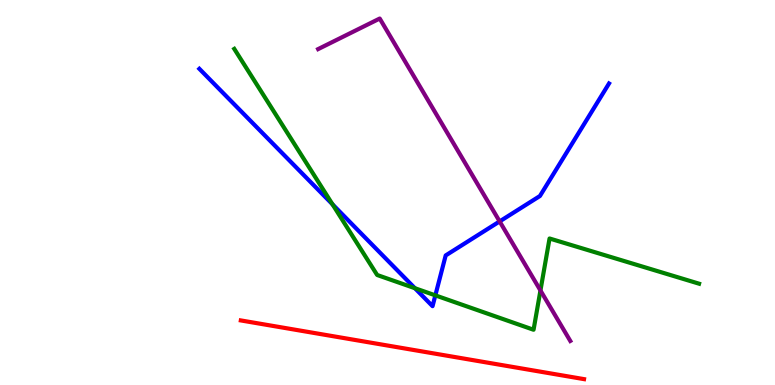[{'lines': ['blue', 'red'], 'intersections': []}, {'lines': ['green', 'red'], 'intersections': []}, {'lines': ['purple', 'red'], 'intersections': []}, {'lines': ['blue', 'green'], 'intersections': [{'x': 4.29, 'y': 4.69}, {'x': 5.35, 'y': 2.51}, {'x': 5.62, 'y': 2.33}]}, {'lines': ['blue', 'purple'], 'intersections': [{'x': 6.45, 'y': 4.25}]}, {'lines': ['green', 'purple'], 'intersections': [{'x': 6.97, 'y': 2.46}]}]